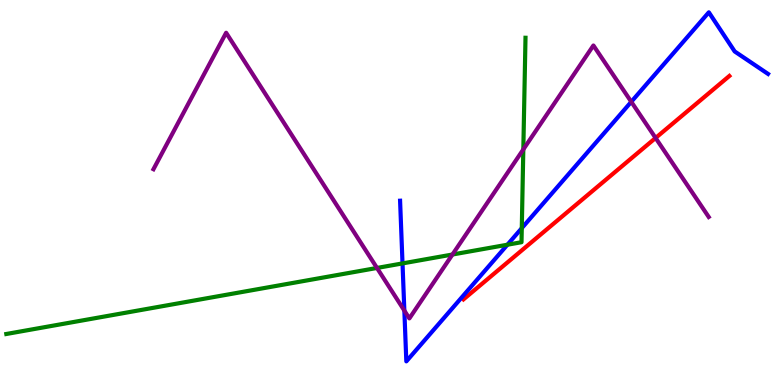[{'lines': ['blue', 'red'], 'intersections': []}, {'lines': ['green', 'red'], 'intersections': []}, {'lines': ['purple', 'red'], 'intersections': [{'x': 8.46, 'y': 6.42}]}, {'lines': ['blue', 'green'], 'intersections': [{'x': 5.19, 'y': 3.16}, {'x': 6.55, 'y': 3.64}, {'x': 6.73, 'y': 4.07}]}, {'lines': ['blue', 'purple'], 'intersections': [{'x': 5.22, 'y': 1.93}, {'x': 8.15, 'y': 7.36}]}, {'lines': ['green', 'purple'], 'intersections': [{'x': 4.86, 'y': 3.04}, {'x': 5.84, 'y': 3.39}, {'x': 6.75, 'y': 6.12}]}]